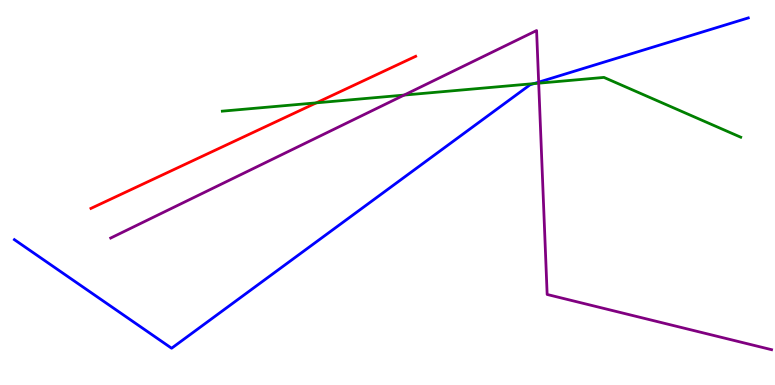[{'lines': ['blue', 'red'], 'intersections': []}, {'lines': ['green', 'red'], 'intersections': [{'x': 4.08, 'y': 7.33}]}, {'lines': ['purple', 'red'], 'intersections': []}, {'lines': ['blue', 'green'], 'intersections': [{'x': 6.89, 'y': 7.83}]}, {'lines': ['blue', 'purple'], 'intersections': [{'x': 6.95, 'y': 7.87}]}, {'lines': ['green', 'purple'], 'intersections': [{'x': 5.21, 'y': 7.53}, {'x': 6.95, 'y': 7.84}]}]